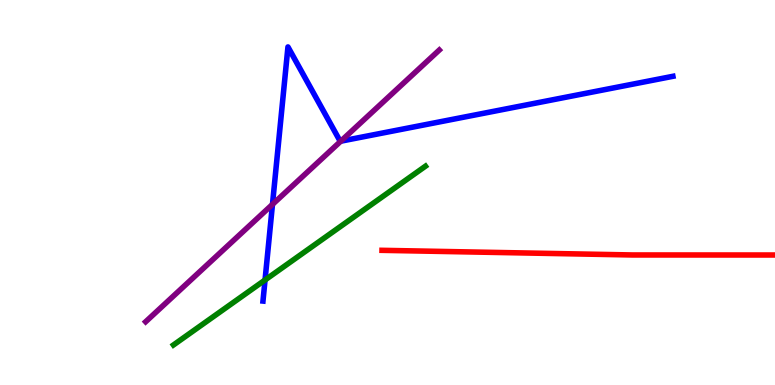[{'lines': ['blue', 'red'], 'intersections': []}, {'lines': ['green', 'red'], 'intersections': []}, {'lines': ['purple', 'red'], 'intersections': []}, {'lines': ['blue', 'green'], 'intersections': [{'x': 3.42, 'y': 2.73}]}, {'lines': ['blue', 'purple'], 'intersections': [{'x': 3.52, 'y': 4.69}, {'x': 4.4, 'y': 6.33}]}, {'lines': ['green', 'purple'], 'intersections': []}]